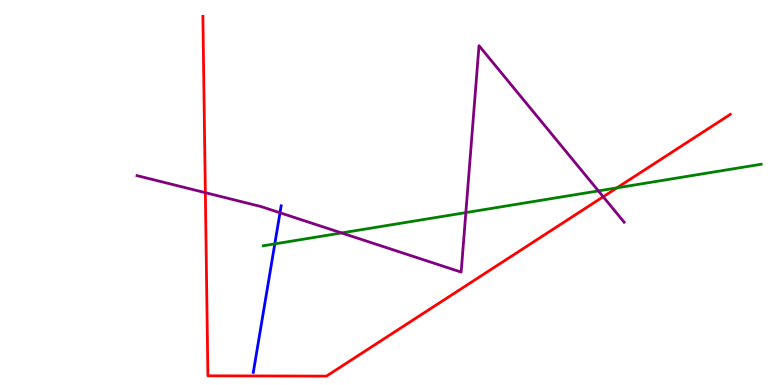[{'lines': ['blue', 'red'], 'intersections': []}, {'lines': ['green', 'red'], 'intersections': [{'x': 7.96, 'y': 5.12}]}, {'lines': ['purple', 'red'], 'intersections': [{'x': 2.65, 'y': 5.0}, {'x': 7.78, 'y': 4.89}]}, {'lines': ['blue', 'green'], 'intersections': [{'x': 3.55, 'y': 3.67}]}, {'lines': ['blue', 'purple'], 'intersections': [{'x': 3.61, 'y': 4.47}]}, {'lines': ['green', 'purple'], 'intersections': [{'x': 4.41, 'y': 3.95}, {'x': 6.01, 'y': 4.48}, {'x': 7.72, 'y': 5.04}]}]